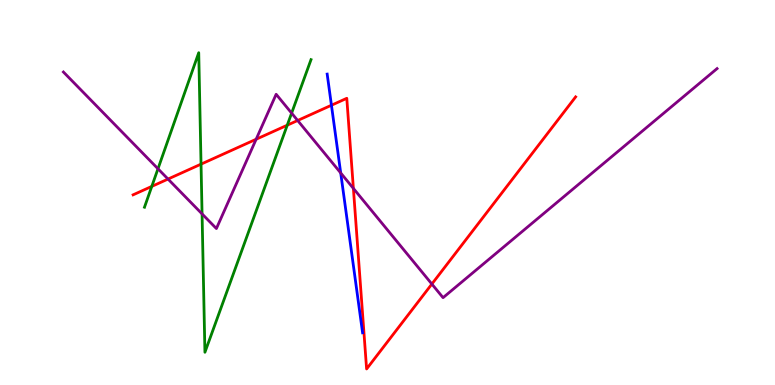[{'lines': ['blue', 'red'], 'intersections': [{'x': 4.28, 'y': 7.27}]}, {'lines': ['green', 'red'], 'intersections': [{'x': 1.96, 'y': 5.16}, {'x': 2.59, 'y': 5.74}, {'x': 3.71, 'y': 6.75}]}, {'lines': ['purple', 'red'], 'intersections': [{'x': 2.17, 'y': 5.35}, {'x': 3.31, 'y': 6.38}, {'x': 3.84, 'y': 6.87}, {'x': 4.56, 'y': 5.11}, {'x': 5.57, 'y': 2.62}]}, {'lines': ['blue', 'green'], 'intersections': []}, {'lines': ['blue', 'purple'], 'intersections': [{'x': 4.4, 'y': 5.51}]}, {'lines': ['green', 'purple'], 'intersections': [{'x': 2.04, 'y': 5.62}, {'x': 2.61, 'y': 4.44}, {'x': 3.76, 'y': 7.06}]}]